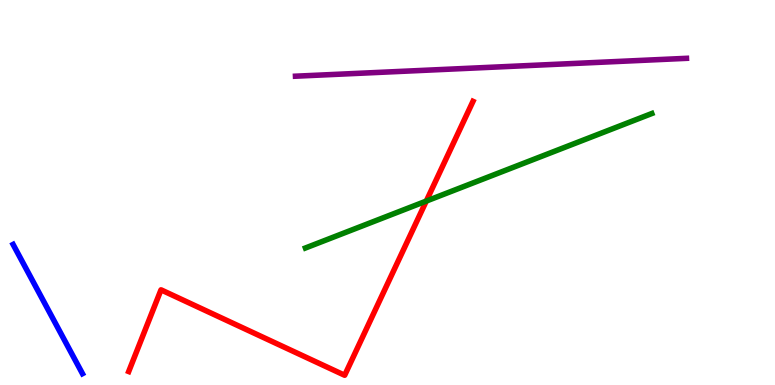[{'lines': ['blue', 'red'], 'intersections': []}, {'lines': ['green', 'red'], 'intersections': [{'x': 5.5, 'y': 4.78}]}, {'lines': ['purple', 'red'], 'intersections': []}, {'lines': ['blue', 'green'], 'intersections': []}, {'lines': ['blue', 'purple'], 'intersections': []}, {'lines': ['green', 'purple'], 'intersections': []}]